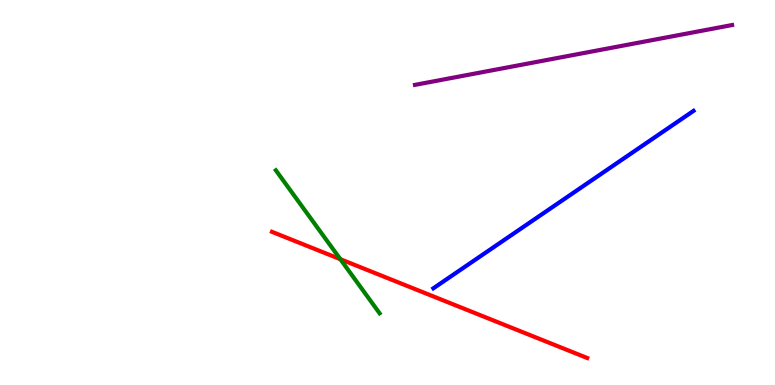[{'lines': ['blue', 'red'], 'intersections': []}, {'lines': ['green', 'red'], 'intersections': [{'x': 4.39, 'y': 3.27}]}, {'lines': ['purple', 'red'], 'intersections': []}, {'lines': ['blue', 'green'], 'intersections': []}, {'lines': ['blue', 'purple'], 'intersections': []}, {'lines': ['green', 'purple'], 'intersections': []}]